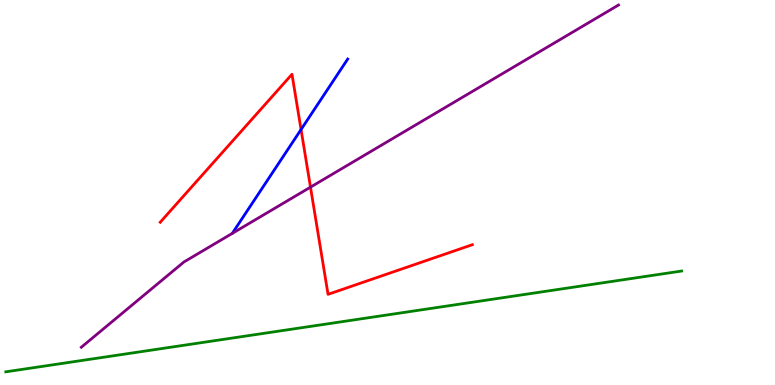[{'lines': ['blue', 'red'], 'intersections': [{'x': 3.88, 'y': 6.64}]}, {'lines': ['green', 'red'], 'intersections': []}, {'lines': ['purple', 'red'], 'intersections': [{'x': 4.01, 'y': 5.14}]}, {'lines': ['blue', 'green'], 'intersections': []}, {'lines': ['blue', 'purple'], 'intersections': []}, {'lines': ['green', 'purple'], 'intersections': []}]